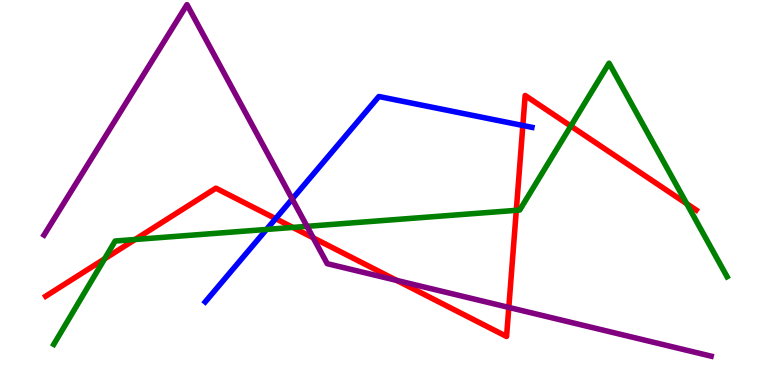[{'lines': ['blue', 'red'], 'intersections': [{'x': 3.56, 'y': 4.32}, {'x': 6.75, 'y': 6.74}]}, {'lines': ['green', 'red'], 'intersections': [{'x': 1.35, 'y': 3.28}, {'x': 1.74, 'y': 3.78}, {'x': 3.78, 'y': 4.09}, {'x': 6.66, 'y': 4.54}, {'x': 7.37, 'y': 6.73}, {'x': 8.86, 'y': 4.71}]}, {'lines': ['purple', 'red'], 'intersections': [{'x': 4.04, 'y': 3.82}, {'x': 5.12, 'y': 2.72}, {'x': 6.57, 'y': 2.02}]}, {'lines': ['blue', 'green'], 'intersections': [{'x': 3.44, 'y': 4.04}]}, {'lines': ['blue', 'purple'], 'intersections': [{'x': 3.77, 'y': 4.83}]}, {'lines': ['green', 'purple'], 'intersections': [{'x': 3.96, 'y': 4.12}]}]